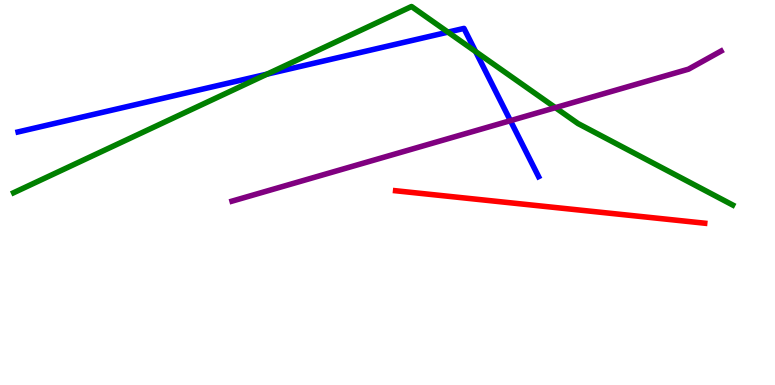[{'lines': ['blue', 'red'], 'intersections': []}, {'lines': ['green', 'red'], 'intersections': []}, {'lines': ['purple', 'red'], 'intersections': []}, {'lines': ['blue', 'green'], 'intersections': [{'x': 3.45, 'y': 8.07}, {'x': 5.78, 'y': 9.17}, {'x': 6.14, 'y': 8.66}]}, {'lines': ['blue', 'purple'], 'intersections': [{'x': 6.59, 'y': 6.87}]}, {'lines': ['green', 'purple'], 'intersections': [{'x': 7.17, 'y': 7.2}]}]